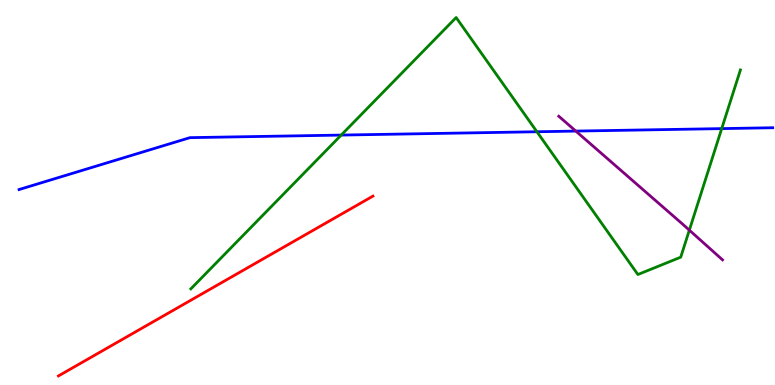[{'lines': ['blue', 'red'], 'intersections': []}, {'lines': ['green', 'red'], 'intersections': []}, {'lines': ['purple', 'red'], 'intersections': []}, {'lines': ['blue', 'green'], 'intersections': [{'x': 4.4, 'y': 6.49}, {'x': 6.93, 'y': 6.58}, {'x': 9.31, 'y': 6.66}]}, {'lines': ['blue', 'purple'], 'intersections': [{'x': 7.43, 'y': 6.6}]}, {'lines': ['green', 'purple'], 'intersections': [{'x': 8.89, 'y': 4.02}]}]